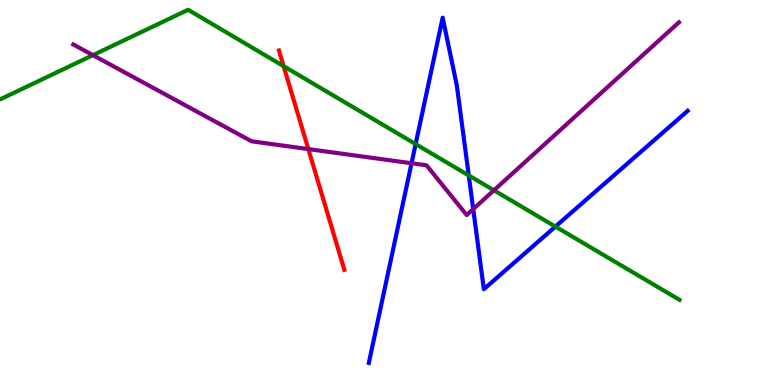[{'lines': ['blue', 'red'], 'intersections': []}, {'lines': ['green', 'red'], 'intersections': [{'x': 3.66, 'y': 8.28}]}, {'lines': ['purple', 'red'], 'intersections': [{'x': 3.98, 'y': 6.13}]}, {'lines': ['blue', 'green'], 'intersections': [{'x': 5.36, 'y': 6.26}, {'x': 6.05, 'y': 5.44}, {'x': 7.17, 'y': 4.11}]}, {'lines': ['blue', 'purple'], 'intersections': [{'x': 5.31, 'y': 5.76}, {'x': 6.11, 'y': 4.57}]}, {'lines': ['green', 'purple'], 'intersections': [{'x': 1.2, 'y': 8.57}, {'x': 6.37, 'y': 5.06}]}]